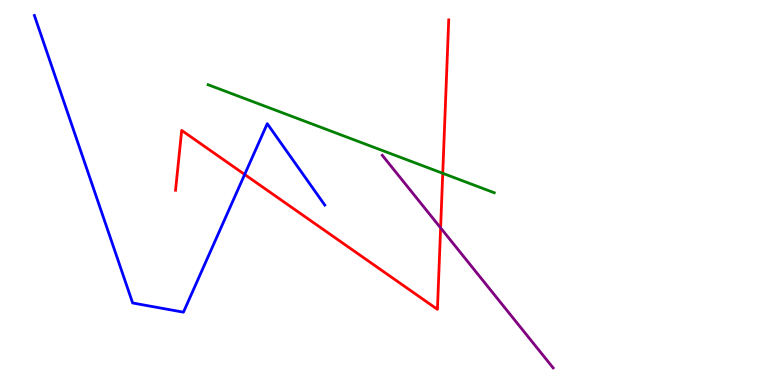[{'lines': ['blue', 'red'], 'intersections': [{'x': 3.16, 'y': 5.47}]}, {'lines': ['green', 'red'], 'intersections': [{'x': 5.71, 'y': 5.5}]}, {'lines': ['purple', 'red'], 'intersections': [{'x': 5.69, 'y': 4.08}]}, {'lines': ['blue', 'green'], 'intersections': []}, {'lines': ['blue', 'purple'], 'intersections': []}, {'lines': ['green', 'purple'], 'intersections': []}]